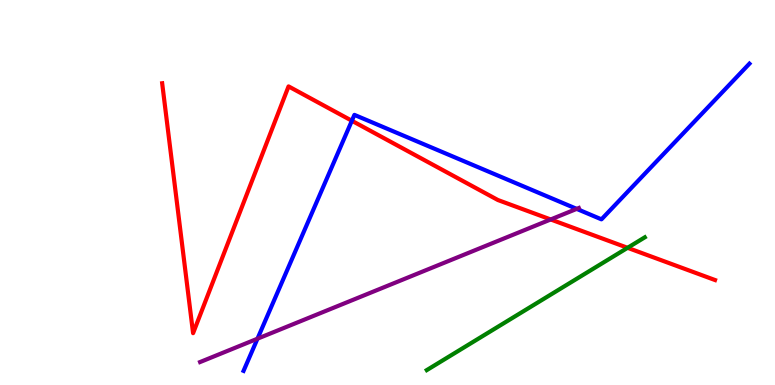[{'lines': ['blue', 'red'], 'intersections': [{'x': 4.54, 'y': 6.86}]}, {'lines': ['green', 'red'], 'intersections': [{'x': 8.1, 'y': 3.56}]}, {'lines': ['purple', 'red'], 'intersections': [{'x': 7.11, 'y': 4.3}]}, {'lines': ['blue', 'green'], 'intersections': []}, {'lines': ['blue', 'purple'], 'intersections': [{'x': 3.32, 'y': 1.2}, {'x': 7.44, 'y': 4.57}]}, {'lines': ['green', 'purple'], 'intersections': []}]